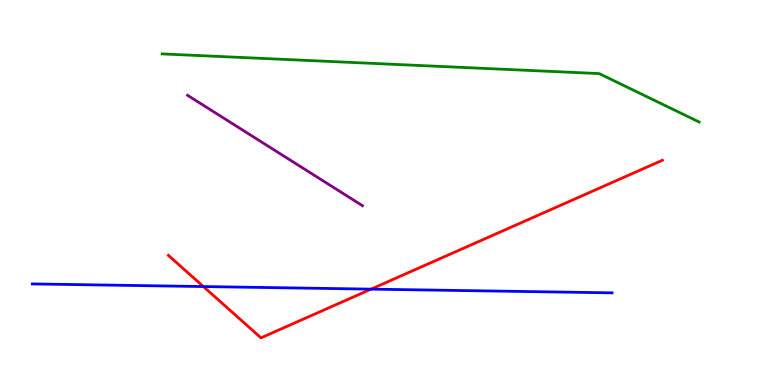[{'lines': ['blue', 'red'], 'intersections': [{'x': 2.62, 'y': 2.56}, {'x': 4.79, 'y': 2.49}]}, {'lines': ['green', 'red'], 'intersections': []}, {'lines': ['purple', 'red'], 'intersections': []}, {'lines': ['blue', 'green'], 'intersections': []}, {'lines': ['blue', 'purple'], 'intersections': []}, {'lines': ['green', 'purple'], 'intersections': []}]